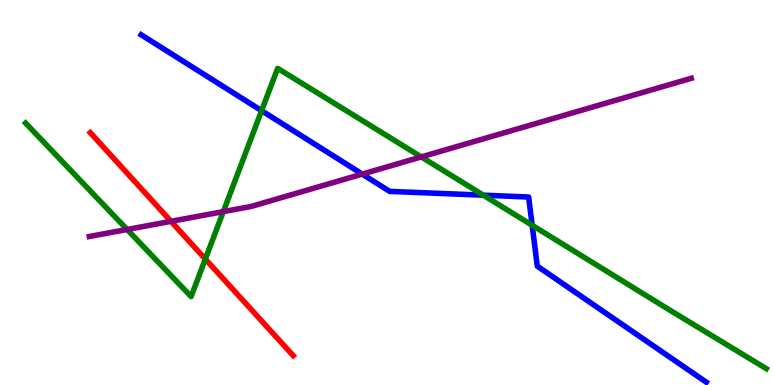[{'lines': ['blue', 'red'], 'intersections': []}, {'lines': ['green', 'red'], 'intersections': [{'x': 2.65, 'y': 3.27}]}, {'lines': ['purple', 'red'], 'intersections': [{'x': 2.21, 'y': 4.25}]}, {'lines': ['blue', 'green'], 'intersections': [{'x': 3.38, 'y': 7.13}, {'x': 6.24, 'y': 4.93}, {'x': 6.87, 'y': 4.15}]}, {'lines': ['blue', 'purple'], 'intersections': [{'x': 4.67, 'y': 5.48}]}, {'lines': ['green', 'purple'], 'intersections': [{'x': 1.64, 'y': 4.04}, {'x': 2.88, 'y': 4.5}, {'x': 5.44, 'y': 5.92}]}]